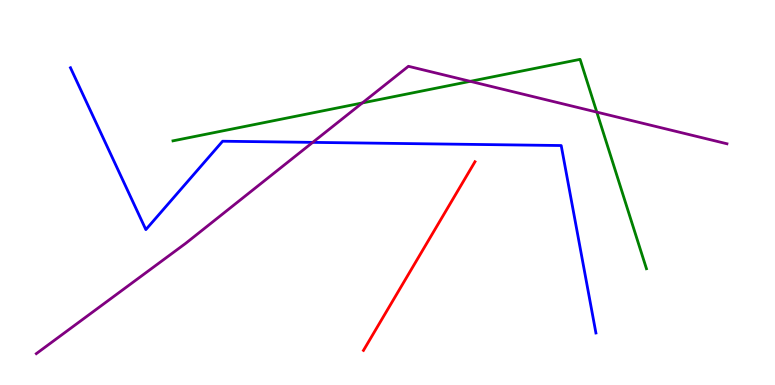[{'lines': ['blue', 'red'], 'intersections': []}, {'lines': ['green', 'red'], 'intersections': []}, {'lines': ['purple', 'red'], 'intersections': []}, {'lines': ['blue', 'green'], 'intersections': []}, {'lines': ['blue', 'purple'], 'intersections': [{'x': 4.04, 'y': 6.3}]}, {'lines': ['green', 'purple'], 'intersections': [{'x': 4.68, 'y': 7.33}, {'x': 6.07, 'y': 7.89}, {'x': 7.7, 'y': 7.09}]}]